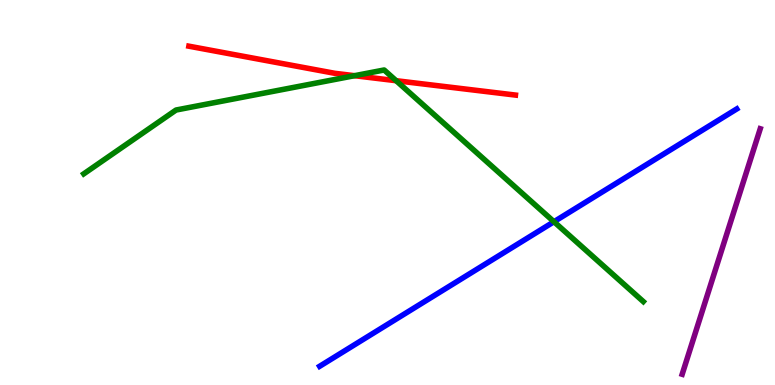[{'lines': ['blue', 'red'], 'intersections': []}, {'lines': ['green', 'red'], 'intersections': [{'x': 4.57, 'y': 8.03}, {'x': 5.11, 'y': 7.9}]}, {'lines': ['purple', 'red'], 'intersections': []}, {'lines': ['blue', 'green'], 'intersections': [{'x': 7.15, 'y': 4.24}]}, {'lines': ['blue', 'purple'], 'intersections': []}, {'lines': ['green', 'purple'], 'intersections': []}]